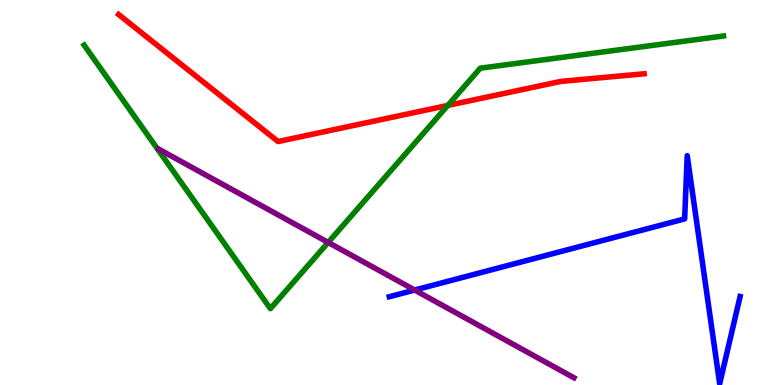[{'lines': ['blue', 'red'], 'intersections': []}, {'lines': ['green', 'red'], 'intersections': [{'x': 5.78, 'y': 7.26}]}, {'lines': ['purple', 'red'], 'intersections': []}, {'lines': ['blue', 'green'], 'intersections': []}, {'lines': ['blue', 'purple'], 'intersections': [{'x': 5.35, 'y': 2.47}]}, {'lines': ['green', 'purple'], 'intersections': [{'x': 4.23, 'y': 3.7}]}]